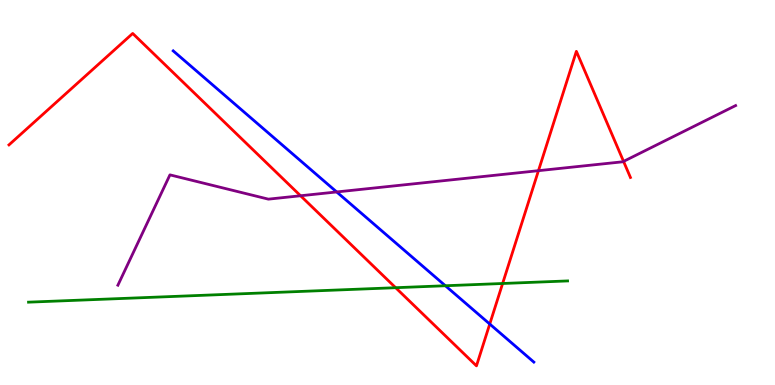[{'lines': ['blue', 'red'], 'intersections': [{'x': 6.32, 'y': 1.58}]}, {'lines': ['green', 'red'], 'intersections': [{'x': 5.11, 'y': 2.53}, {'x': 6.49, 'y': 2.64}]}, {'lines': ['purple', 'red'], 'intersections': [{'x': 3.88, 'y': 4.92}, {'x': 6.95, 'y': 5.57}, {'x': 8.05, 'y': 5.81}]}, {'lines': ['blue', 'green'], 'intersections': [{'x': 5.75, 'y': 2.58}]}, {'lines': ['blue', 'purple'], 'intersections': [{'x': 4.34, 'y': 5.01}]}, {'lines': ['green', 'purple'], 'intersections': []}]